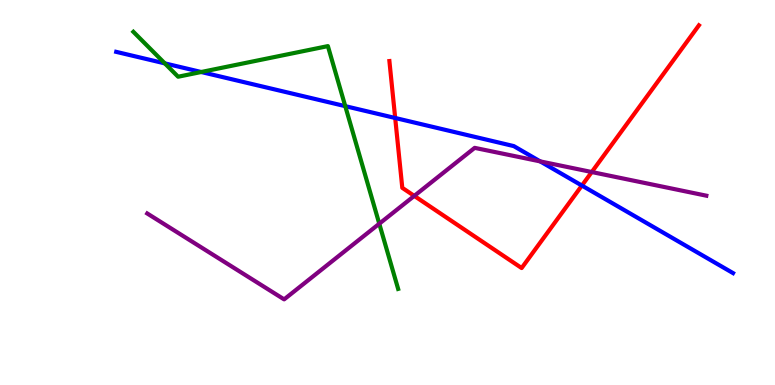[{'lines': ['blue', 'red'], 'intersections': [{'x': 5.1, 'y': 6.94}, {'x': 7.51, 'y': 5.18}]}, {'lines': ['green', 'red'], 'intersections': []}, {'lines': ['purple', 'red'], 'intersections': [{'x': 5.35, 'y': 4.91}, {'x': 7.64, 'y': 5.53}]}, {'lines': ['blue', 'green'], 'intersections': [{'x': 2.13, 'y': 8.35}, {'x': 2.6, 'y': 8.13}, {'x': 4.45, 'y': 7.24}]}, {'lines': ['blue', 'purple'], 'intersections': [{'x': 6.97, 'y': 5.81}]}, {'lines': ['green', 'purple'], 'intersections': [{'x': 4.89, 'y': 4.19}]}]